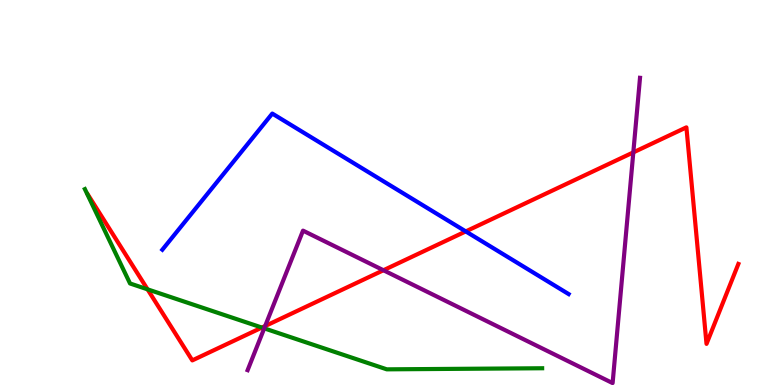[{'lines': ['blue', 'red'], 'intersections': [{'x': 6.01, 'y': 3.99}]}, {'lines': ['green', 'red'], 'intersections': [{'x': 1.9, 'y': 2.48}, {'x': 3.38, 'y': 1.49}]}, {'lines': ['purple', 'red'], 'intersections': [{'x': 3.42, 'y': 1.53}, {'x': 4.95, 'y': 2.98}, {'x': 8.17, 'y': 6.04}]}, {'lines': ['blue', 'green'], 'intersections': []}, {'lines': ['blue', 'purple'], 'intersections': []}, {'lines': ['green', 'purple'], 'intersections': [{'x': 3.41, 'y': 1.47}]}]